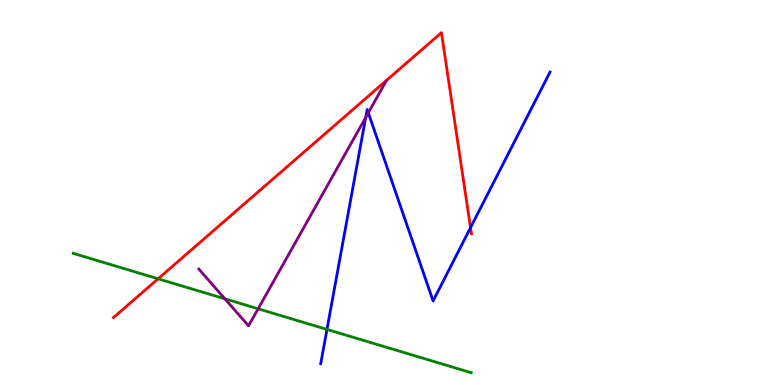[{'lines': ['blue', 'red'], 'intersections': [{'x': 6.07, 'y': 4.09}]}, {'lines': ['green', 'red'], 'intersections': [{'x': 2.04, 'y': 2.76}]}, {'lines': ['purple', 'red'], 'intersections': []}, {'lines': ['blue', 'green'], 'intersections': [{'x': 4.22, 'y': 1.44}]}, {'lines': ['blue', 'purple'], 'intersections': [{'x': 4.72, 'y': 6.95}, {'x': 4.75, 'y': 7.07}]}, {'lines': ['green', 'purple'], 'intersections': [{'x': 2.9, 'y': 2.24}, {'x': 3.33, 'y': 1.98}]}]